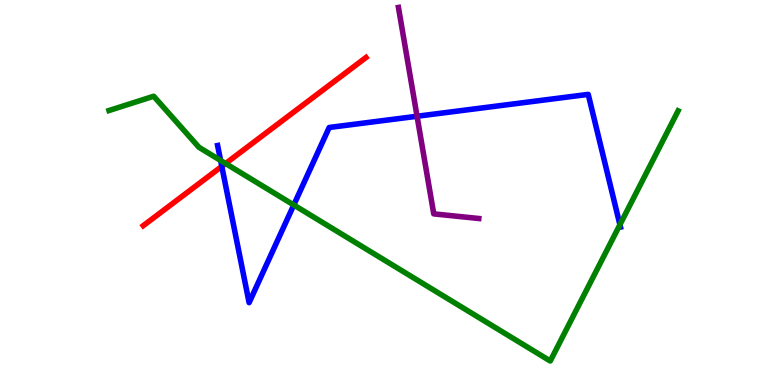[{'lines': ['blue', 'red'], 'intersections': [{'x': 2.86, 'y': 5.68}]}, {'lines': ['green', 'red'], 'intersections': [{'x': 2.91, 'y': 5.75}]}, {'lines': ['purple', 'red'], 'intersections': []}, {'lines': ['blue', 'green'], 'intersections': [{'x': 2.85, 'y': 5.83}, {'x': 3.79, 'y': 4.68}, {'x': 8.0, 'y': 4.16}]}, {'lines': ['blue', 'purple'], 'intersections': [{'x': 5.38, 'y': 6.98}]}, {'lines': ['green', 'purple'], 'intersections': []}]